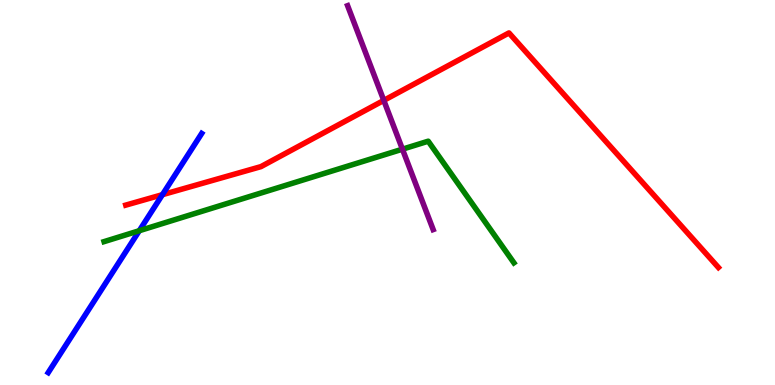[{'lines': ['blue', 'red'], 'intersections': [{'x': 2.1, 'y': 4.94}]}, {'lines': ['green', 'red'], 'intersections': []}, {'lines': ['purple', 'red'], 'intersections': [{'x': 4.95, 'y': 7.39}]}, {'lines': ['blue', 'green'], 'intersections': [{'x': 1.8, 'y': 4.01}]}, {'lines': ['blue', 'purple'], 'intersections': []}, {'lines': ['green', 'purple'], 'intersections': [{'x': 5.19, 'y': 6.12}]}]